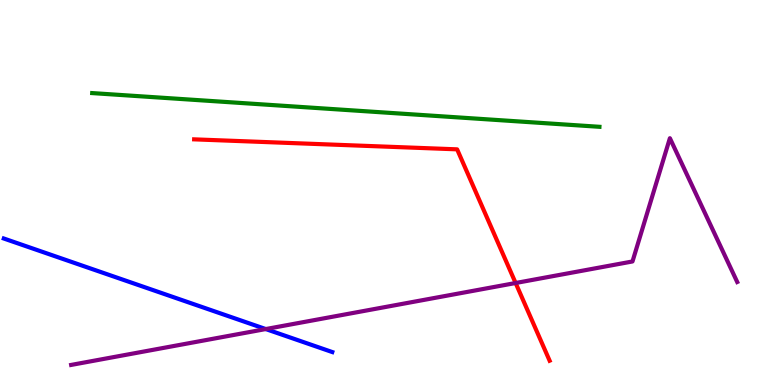[{'lines': ['blue', 'red'], 'intersections': []}, {'lines': ['green', 'red'], 'intersections': []}, {'lines': ['purple', 'red'], 'intersections': [{'x': 6.65, 'y': 2.65}]}, {'lines': ['blue', 'green'], 'intersections': []}, {'lines': ['blue', 'purple'], 'intersections': [{'x': 3.43, 'y': 1.45}]}, {'lines': ['green', 'purple'], 'intersections': []}]